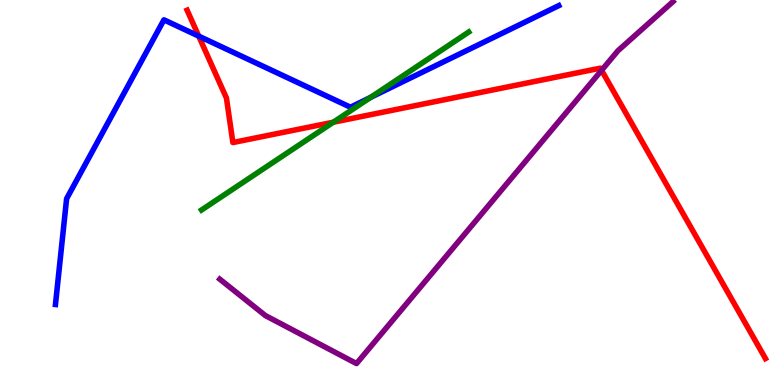[{'lines': ['blue', 'red'], 'intersections': [{'x': 2.56, 'y': 9.06}]}, {'lines': ['green', 'red'], 'intersections': [{'x': 4.3, 'y': 6.83}]}, {'lines': ['purple', 'red'], 'intersections': [{'x': 7.76, 'y': 8.17}]}, {'lines': ['blue', 'green'], 'intersections': [{'x': 4.78, 'y': 7.47}]}, {'lines': ['blue', 'purple'], 'intersections': []}, {'lines': ['green', 'purple'], 'intersections': []}]